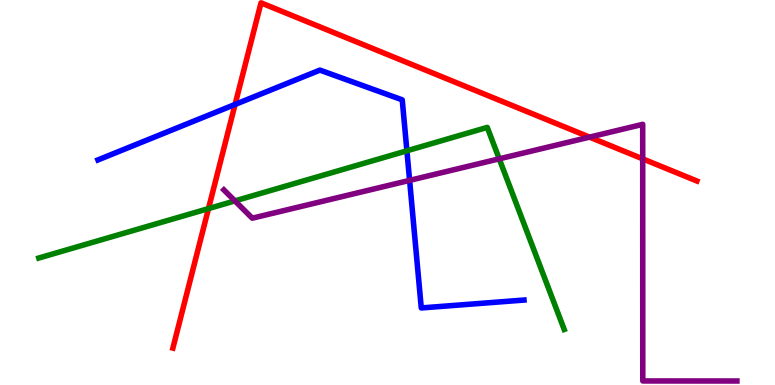[{'lines': ['blue', 'red'], 'intersections': [{'x': 3.03, 'y': 7.29}]}, {'lines': ['green', 'red'], 'intersections': [{'x': 2.69, 'y': 4.58}]}, {'lines': ['purple', 'red'], 'intersections': [{'x': 7.61, 'y': 6.44}, {'x': 8.29, 'y': 5.87}]}, {'lines': ['blue', 'green'], 'intersections': [{'x': 5.25, 'y': 6.08}]}, {'lines': ['blue', 'purple'], 'intersections': [{'x': 5.29, 'y': 5.31}]}, {'lines': ['green', 'purple'], 'intersections': [{'x': 3.03, 'y': 4.78}, {'x': 6.44, 'y': 5.87}]}]